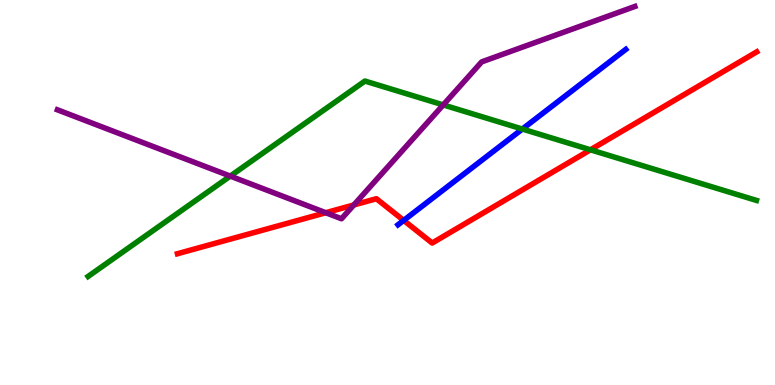[{'lines': ['blue', 'red'], 'intersections': [{'x': 5.21, 'y': 4.28}]}, {'lines': ['green', 'red'], 'intersections': [{'x': 7.62, 'y': 6.11}]}, {'lines': ['purple', 'red'], 'intersections': [{'x': 4.2, 'y': 4.47}, {'x': 4.57, 'y': 4.68}]}, {'lines': ['blue', 'green'], 'intersections': [{'x': 6.74, 'y': 6.65}]}, {'lines': ['blue', 'purple'], 'intersections': []}, {'lines': ['green', 'purple'], 'intersections': [{'x': 2.97, 'y': 5.43}, {'x': 5.72, 'y': 7.27}]}]